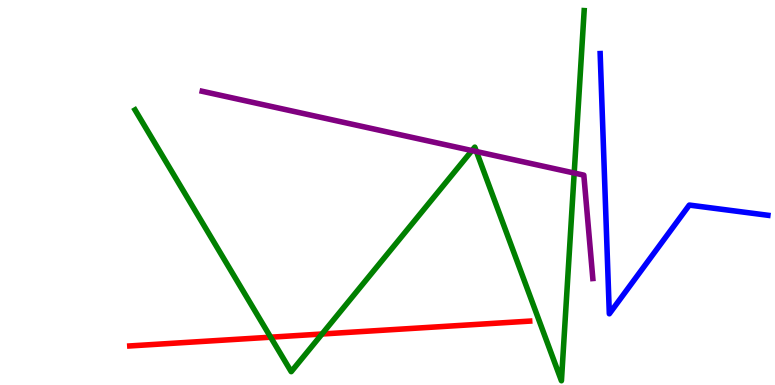[{'lines': ['blue', 'red'], 'intersections': []}, {'lines': ['green', 'red'], 'intersections': [{'x': 3.49, 'y': 1.24}, {'x': 4.15, 'y': 1.32}]}, {'lines': ['purple', 'red'], 'intersections': []}, {'lines': ['blue', 'green'], 'intersections': []}, {'lines': ['blue', 'purple'], 'intersections': []}, {'lines': ['green', 'purple'], 'intersections': [{'x': 6.09, 'y': 6.09}, {'x': 6.15, 'y': 6.06}, {'x': 7.41, 'y': 5.51}]}]